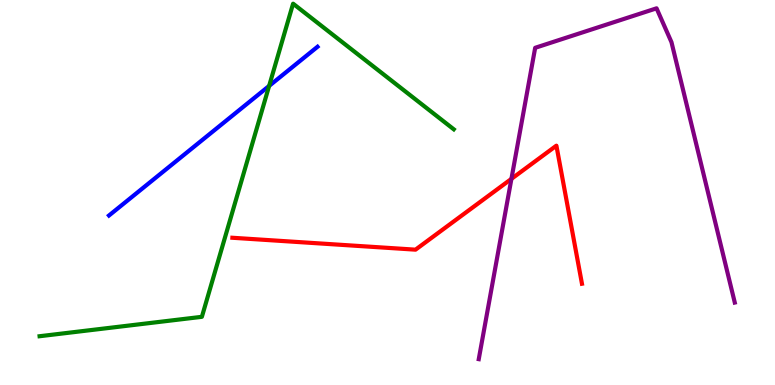[{'lines': ['blue', 'red'], 'intersections': []}, {'lines': ['green', 'red'], 'intersections': []}, {'lines': ['purple', 'red'], 'intersections': [{'x': 6.6, 'y': 5.35}]}, {'lines': ['blue', 'green'], 'intersections': [{'x': 3.47, 'y': 7.77}]}, {'lines': ['blue', 'purple'], 'intersections': []}, {'lines': ['green', 'purple'], 'intersections': []}]